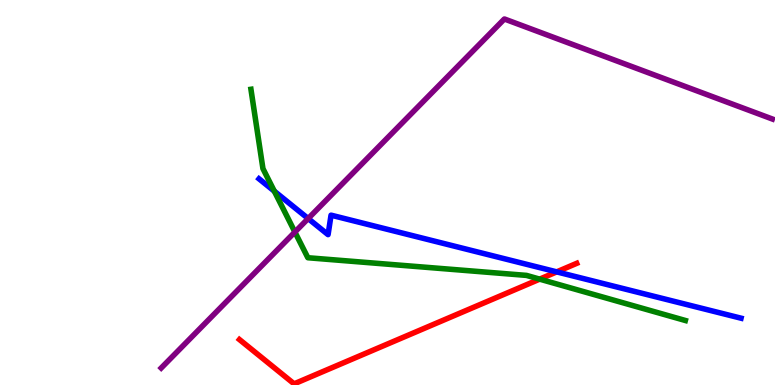[{'lines': ['blue', 'red'], 'intersections': [{'x': 7.18, 'y': 2.94}]}, {'lines': ['green', 'red'], 'intersections': [{'x': 6.96, 'y': 2.75}]}, {'lines': ['purple', 'red'], 'intersections': []}, {'lines': ['blue', 'green'], 'intersections': [{'x': 3.54, 'y': 5.03}]}, {'lines': ['blue', 'purple'], 'intersections': [{'x': 3.98, 'y': 4.32}]}, {'lines': ['green', 'purple'], 'intersections': [{'x': 3.81, 'y': 3.97}]}]